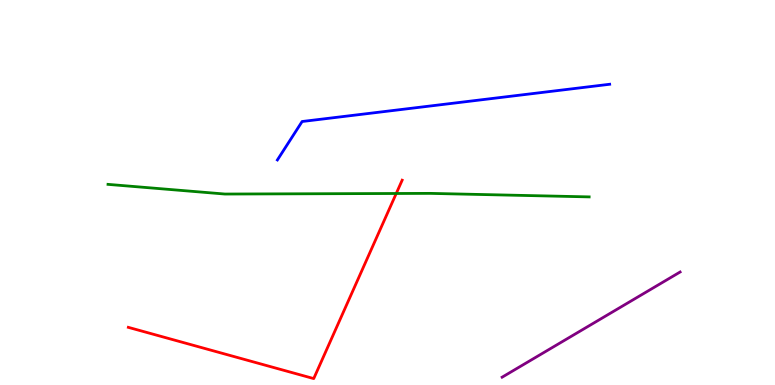[{'lines': ['blue', 'red'], 'intersections': []}, {'lines': ['green', 'red'], 'intersections': [{'x': 5.11, 'y': 4.97}]}, {'lines': ['purple', 'red'], 'intersections': []}, {'lines': ['blue', 'green'], 'intersections': []}, {'lines': ['blue', 'purple'], 'intersections': []}, {'lines': ['green', 'purple'], 'intersections': []}]